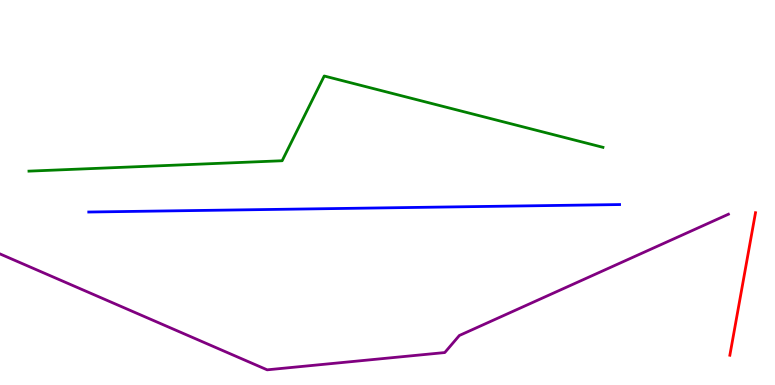[{'lines': ['blue', 'red'], 'intersections': []}, {'lines': ['green', 'red'], 'intersections': []}, {'lines': ['purple', 'red'], 'intersections': []}, {'lines': ['blue', 'green'], 'intersections': []}, {'lines': ['blue', 'purple'], 'intersections': []}, {'lines': ['green', 'purple'], 'intersections': []}]